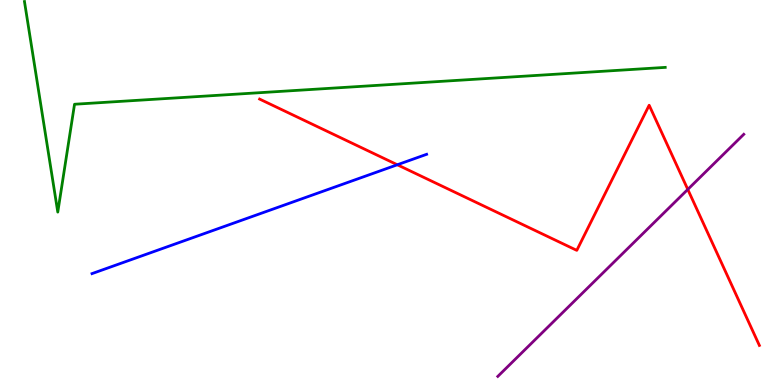[{'lines': ['blue', 'red'], 'intersections': [{'x': 5.13, 'y': 5.72}]}, {'lines': ['green', 'red'], 'intersections': []}, {'lines': ['purple', 'red'], 'intersections': [{'x': 8.87, 'y': 5.08}]}, {'lines': ['blue', 'green'], 'intersections': []}, {'lines': ['blue', 'purple'], 'intersections': []}, {'lines': ['green', 'purple'], 'intersections': []}]